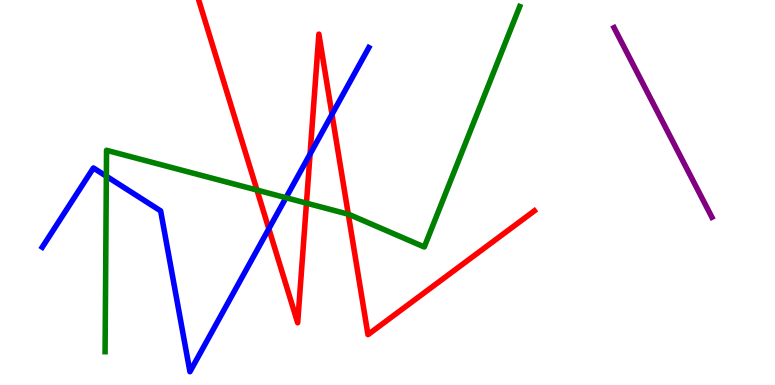[{'lines': ['blue', 'red'], 'intersections': [{'x': 3.47, 'y': 4.06}, {'x': 4.0, 'y': 6.0}, {'x': 4.28, 'y': 7.03}]}, {'lines': ['green', 'red'], 'intersections': [{'x': 3.32, 'y': 5.06}, {'x': 3.95, 'y': 4.72}, {'x': 4.49, 'y': 4.44}]}, {'lines': ['purple', 'red'], 'intersections': []}, {'lines': ['blue', 'green'], 'intersections': [{'x': 1.37, 'y': 5.42}, {'x': 3.69, 'y': 4.86}]}, {'lines': ['blue', 'purple'], 'intersections': []}, {'lines': ['green', 'purple'], 'intersections': []}]